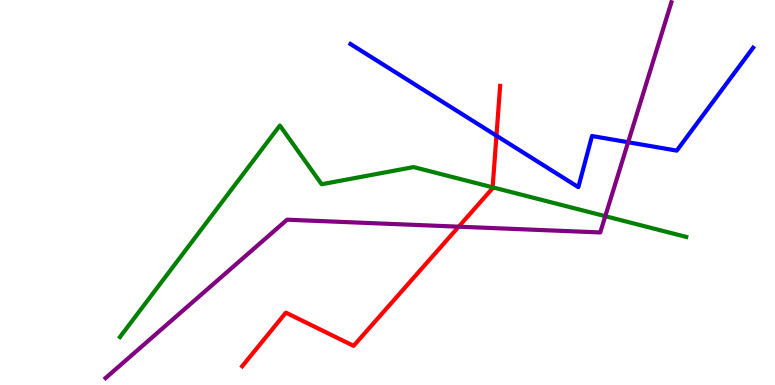[{'lines': ['blue', 'red'], 'intersections': [{'x': 6.41, 'y': 6.48}]}, {'lines': ['green', 'red'], 'intersections': [{'x': 6.36, 'y': 5.13}]}, {'lines': ['purple', 'red'], 'intersections': [{'x': 5.92, 'y': 4.11}]}, {'lines': ['blue', 'green'], 'intersections': []}, {'lines': ['blue', 'purple'], 'intersections': [{'x': 8.11, 'y': 6.31}]}, {'lines': ['green', 'purple'], 'intersections': [{'x': 7.81, 'y': 4.39}]}]